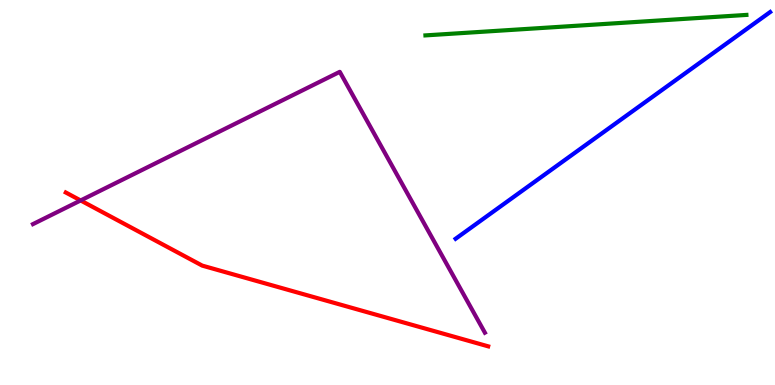[{'lines': ['blue', 'red'], 'intersections': []}, {'lines': ['green', 'red'], 'intersections': []}, {'lines': ['purple', 'red'], 'intersections': [{'x': 1.04, 'y': 4.79}]}, {'lines': ['blue', 'green'], 'intersections': []}, {'lines': ['blue', 'purple'], 'intersections': []}, {'lines': ['green', 'purple'], 'intersections': []}]